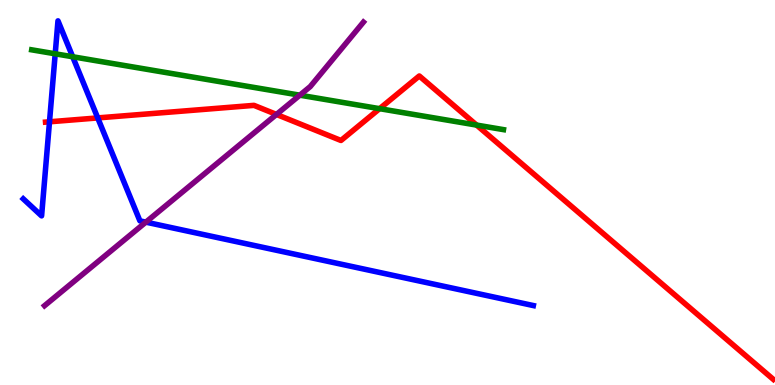[{'lines': ['blue', 'red'], 'intersections': [{'x': 0.639, 'y': 6.84}, {'x': 1.26, 'y': 6.94}]}, {'lines': ['green', 'red'], 'intersections': [{'x': 4.9, 'y': 7.18}, {'x': 6.15, 'y': 6.75}]}, {'lines': ['purple', 'red'], 'intersections': [{'x': 3.57, 'y': 7.03}]}, {'lines': ['blue', 'green'], 'intersections': [{'x': 0.712, 'y': 8.6}, {'x': 0.938, 'y': 8.53}]}, {'lines': ['blue', 'purple'], 'intersections': [{'x': 1.88, 'y': 4.23}]}, {'lines': ['green', 'purple'], 'intersections': [{'x': 3.87, 'y': 7.53}]}]